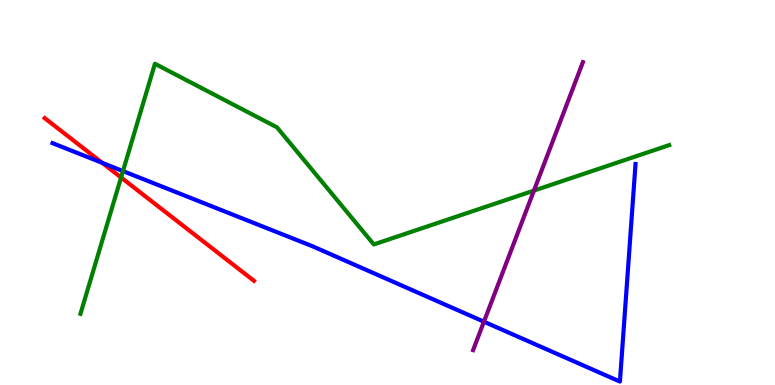[{'lines': ['blue', 'red'], 'intersections': [{'x': 1.32, 'y': 5.77}]}, {'lines': ['green', 'red'], 'intersections': [{'x': 1.56, 'y': 5.39}]}, {'lines': ['purple', 'red'], 'intersections': []}, {'lines': ['blue', 'green'], 'intersections': [{'x': 1.59, 'y': 5.56}]}, {'lines': ['blue', 'purple'], 'intersections': [{'x': 6.24, 'y': 1.64}]}, {'lines': ['green', 'purple'], 'intersections': [{'x': 6.89, 'y': 5.05}]}]